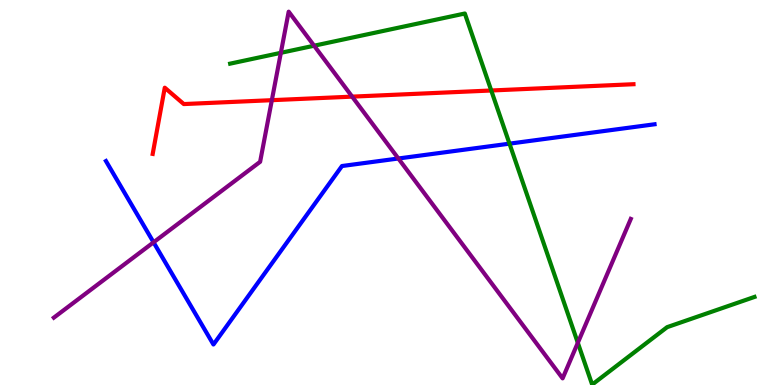[{'lines': ['blue', 'red'], 'intersections': []}, {'lines': ['green', 'red'], 'intersections': [{'x': 6.34, 'y': 7.65}]}, {'lines': ['purple', 'red'], 'intersections': [{'x': 3.51, 'y': 7.4}, {'x': 4.54, 'y': 7.49}]}, {'lines': ['blue', 'green'], 'intersections': [{'x': 6.57, 'y': 6.27}]}, {'lines': ['blue', 'purple'], 'intersections': [{'x': 1.98, 'y': 3.71}, {'x': 5.14, 'y': 5.88}]}, {'lines': ['green', 'purple'], 'intersections': [{'x': 3.62, 'y': 8.63}, {'x': 4.05, 'y': 8.81}, {'x': 7.46, 'y': 1.1}]}]